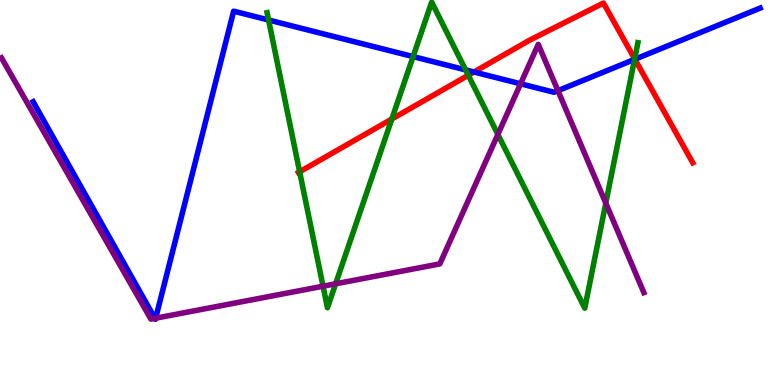[{'lines': ['blue', 'red'], 'intersections': [{'x': 6.12, 'y': 8.13}, {'x': 8.19, 'y': 8.46}]}, {'lines': ['green', 'red'], 'intersections': [{'x': 3.87, 'y': 5.54}, {'x': 5.06, 'y': 6.91}, {'x': 6.04, 'y': 8.05}, {'x': 8.19, 'y': 8.47}]}, {'lines': ['purple', 'red'], 'intersections': []}, {'lines': ['blue', 'green'], 'intersections': [{'x': 3.47, 'y': 9.48}, {'x': 5.33, 'y': 8.53}, {'x': 6.01, 'y': 8.19}, {'x': 8.19, 'y': 8.46}]}, {'lines': ['blue', 'purple'], 'intersections': [{'x': 2.0, 'y': 1.73}, {'x': 2.01, 'y': 1.74}, {'x': 6.72, 'y': 7.82}, {'x': 7.2, 'y': 7.64}]}, {'lines': ['green', 'purple'], 'intersections': [{'x': 4.17, 'y': 2.57}, {'x': 4.33, 'y': 2.63}, {'x': 6.42, 'y': 6.51}, {'x': 7.82, 'y': 4.72}]}]